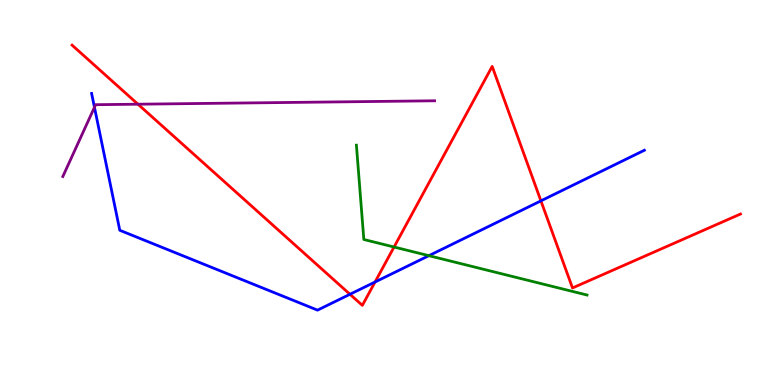[{'lines': ['blue', 'red'], 'intersections': [{'x': 4.52, 'y': 2.36}, {'x': 4.84, 'y': 2.68}, {'x': 6.98, 'y': 4.78}]}, {'lines': ['green', 'red'], 'intersections': [{'x': 5.08, 'y': 3.58}]}, {'lines': ['purple', 'red'], 'intersections': [{'x': 1.78, 'y': 7.29}]}, {'lines': ['blue', 'green'], 'intersections': [{'x': 5.53, 'y': 3.36}]}, {'lines': ['blue', 'purple'], 'intersections': [{'x': 1.22, 'y': 7.21}]}, {'lines': ['green', 'purple'], 'intersections': []}]